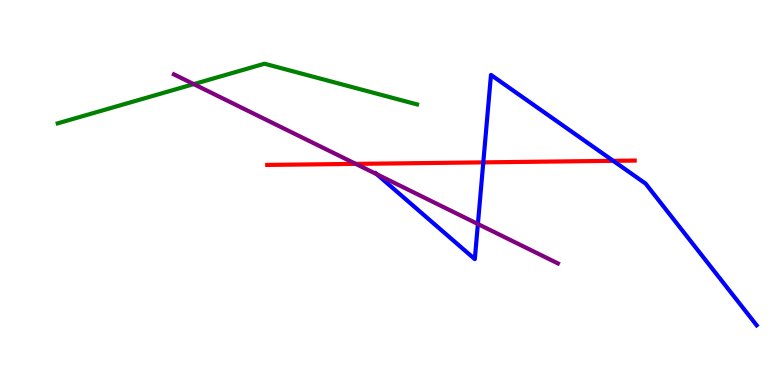[{'lines': ['blue', 'red'], 'intersections': [{'x': 6.24, 'y': 5.78}, {'x': 7.91, 'y': 5.82}]}, {'lines': ['green', 'red'], 'intersections': []}, {'lines': ['purple', 'red'], 'intersections': [{'x': 4.59, 'y': 5.74}]}, {'lines': ['blue', 'green'], 'intersections': []}, {'lines': ['blue', 'purple'], 'intersections': [{'x': 4.86, 'y': 5.47}, {'x': 6.17, 'y': 4.18}]}, {'lines': ['green', 'purple'], 'intersections': [{'x': 2.5, 'y': 7.81}]}]